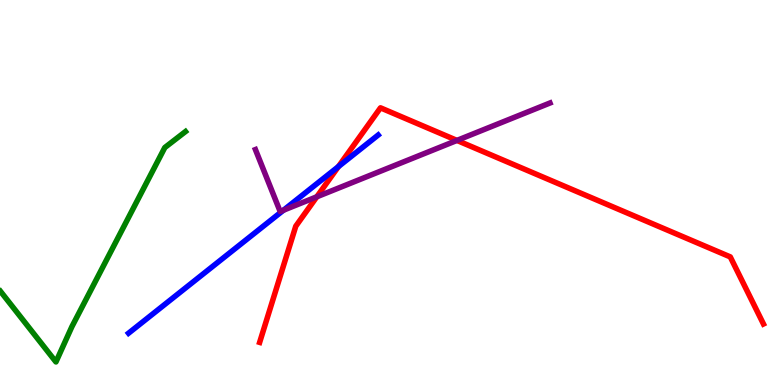[{'lines': ['blue', 'red'], 'intersections': [{'x': 4.37, 'y': 5.67}]}, {'lines': ['green', 'red'], 'intersections': []}, {'lines': ['purple', 'red'], 'intersections': [{'x': 4.09, 'y': 4.89}, {'x': 5.9, 'y': 6.35}]}, {'lines': ['blue', 'green'], 'intersections': []}, {'lines': ['blue', 'purple'], 'intersections': [{'x': 3.66, 'y': 4.54}]}, {'lines': ['green', 'purple'], 'intersections': []}]